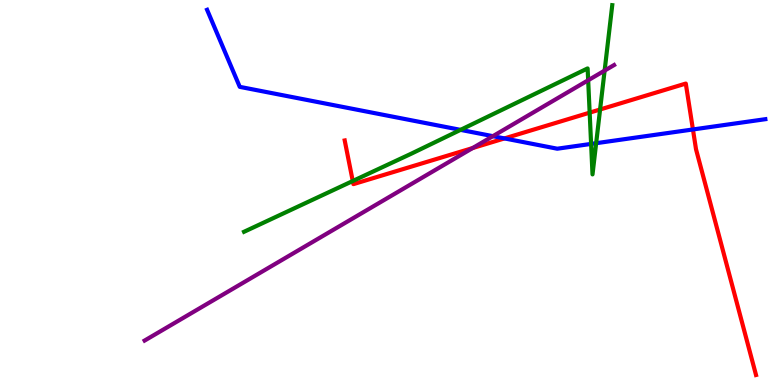[{'lines': ['blue', 'red'], 'intersections': [{'x': 6.51, 'y': 6.4}, {'x': 8.94, 'y': 6.64}]}, {'lines': ['green', 'red'], 'intersections': [{'x': 4.55, 'y': 5.3}, {'x': 7.61, 'y': 7.07}, {'x': 7.74, 'y': 7.16}]}, {'lines': ['purple', 'red'], 'intersections': [{'x': 6.1, 'y': 6.15}]}, {'lines': ['blue', 'green'], 'intersections': [{'x': 5.94, 'y': 6.63}, {'x': 7.63, 'y': 6.26}, {'x': 7.69, 'y': 6.28}]}, {'lines': ['blue', 'purple'], 'intersections': [{'x': 6.36, 'y': 6.46}]}, {'lines': ['green', 'purple'], 'intersections': [{'x': 7.59, 'y': 7.92}, {'x': 7.8, 'y': 8.17}]}]